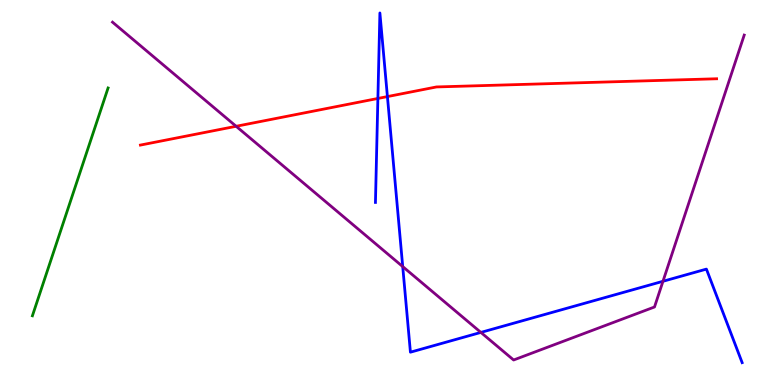[{'lines': ['blue', 'red'], 'intersections': [{'x': 4.88, 'y': 7.44}, {'x': 5.0, 'y': 7.49}]}, {'lines': ['green', 'red'], 'intersections': []}, {'lines': ['purple', 'red'], 'intersections': [{'x': 3.05, 'y': 6.72}]}, {'lines': ['blue', 'green'], 'intersections': []}, {'lines': ['blue', 'purple'], 'intersections': [{'x': 5.2, 'y': 3.08}, {'x': 6.2, 'y': 1.37}, {'x': 8.55, 'y': 2.69}]}, {'lines': ['green', 'purple'], 'intersections': []}]